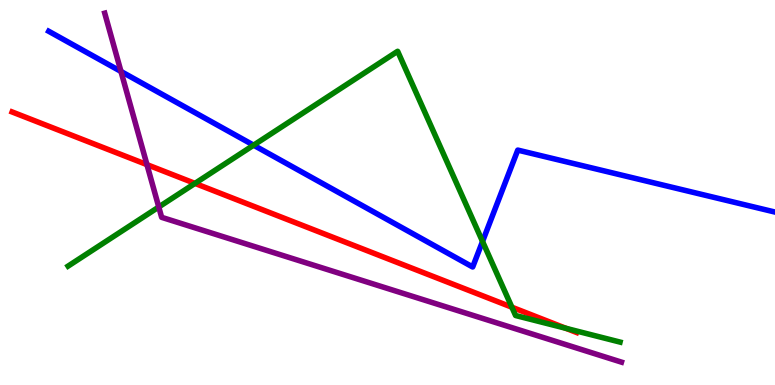[{'lines': ['blue', 'red'], 'intersections': []}, {'lines': ['green', 'red'], 'intersections': [{'x': 2.52, 'y': 5.24}, {'x': 6.6, 'y': 2.02}, {'x': 7.3, 'y': 1.47}]}, {'lines': ['purple', 'red'], 'intersections': [{'x': 1.9, 'y': 5.72}]}, {'lines': ['blue', 'green'], 'intersections': [{'x': 3.27, 'y': 6.23}, {'x': 6.23, 'y': 3.73}]}, {'lines': ['blue', 'purple'], 'intersections': [{'x': 1.56, 'y': 8.14}]}, {'lines': ['green', 'purple'], 'intersections': [{'x': 2.05, 'y': 4.62}]}]